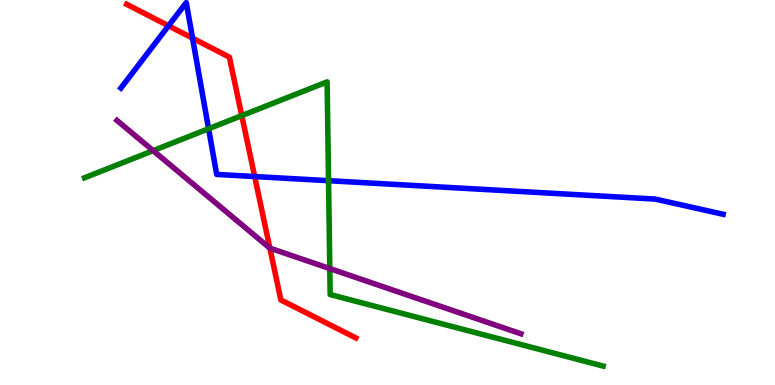[{'lines': ['blue', 'red'], 'intersections': [{'x': 2.17, 'y': 9.33}, {'x': 2.48, 'y': 9.01}, {'x': 3.29, 'y': 5.41}]}, {'lines': ['green', 'red'], 'intersections': [{'x': 3.12, 'y': 7.0}]}, {'lines': ['purple', 'red'], 'intersections': [{'x': 3.48, 'y': 3.56}]}, {'lines': ['blue', 'green'], 'intersections': [{'x': 2.69, 'y': 6.66}, {'x': 4.24, 'y': 5.31}]}, {'lines': ['blue', 'purple'], 'intersections': []}, {'lines': ['green', 'purple'], 'intersections': [{'x': 1.98, 'y': 6.09}, {'x': 4.26, 'y': 3.02}]}]